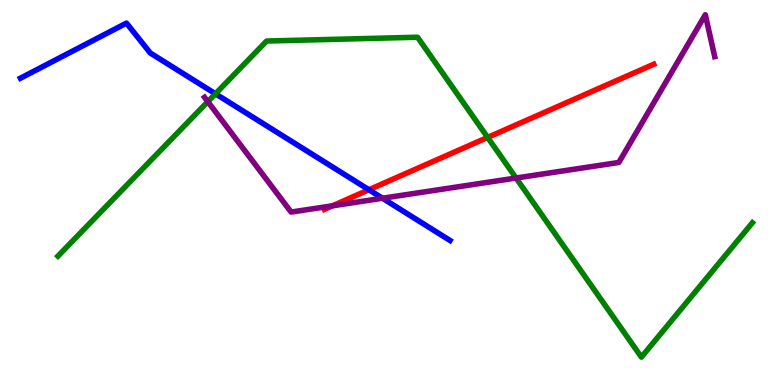[{'lines': ['blue', 'red'], 'intersections': [{'x': 4.76, 'y': 5.07}]}, {'lines': ['green', 'red'], 'intersections': [{'x': 6.29, 'y': 6.43}]}, {'lines': ['purple', 'red'], 'intersections': [{'x': 4.29, 'y': 4.65}]}, {'lines': ['blue', 'green'], 'intersections': [{'x': 2.78, 'y': 7.56}]}, {'lines': ['blue', 'purple'], 'intersections': [{'x': 4.94, 'y': 4.85}]}, {'lines': ['green', 'purple'], 'intersections': [{'x': 2.68, 'y': 7.36}, {'x': 6.66, 'y': 5.38}]}]